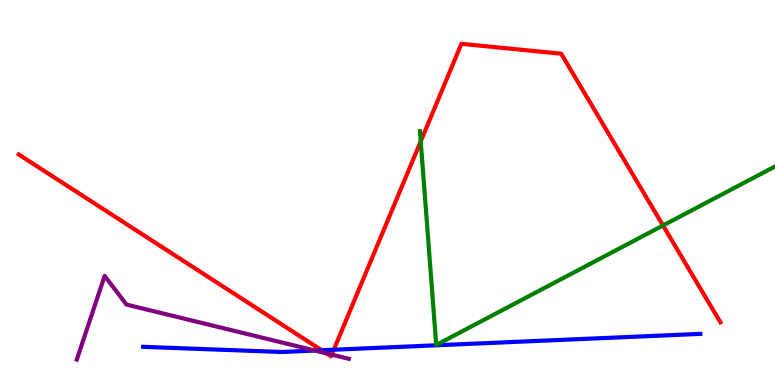[{'lines': ['blue', 'red'], 'intersections': [{'x': 4.15, 'y': 0.903}, {'x': 4.31, 'y': 0.916}]}, {'lines': ['green', 'red'], 'intersections': [{'x': 5.43, 'y': 6.33}, {'x': 8.56, 'y': 4.14}]}, {'lines': ['purple', 'red'], 'intersections': [{'x': 4.21, 'y': 0.822}, {'x': 4.28, 'y': 0.789}]}, {'lines': ['blue', 'green'], 'intersections': []}, {'lines': ['blue', 'purple'], 'intersections': [{'x': 4.06, 'y': 0.895}]}, {'lines': ['green', 'purple'], 'intersections': []}]